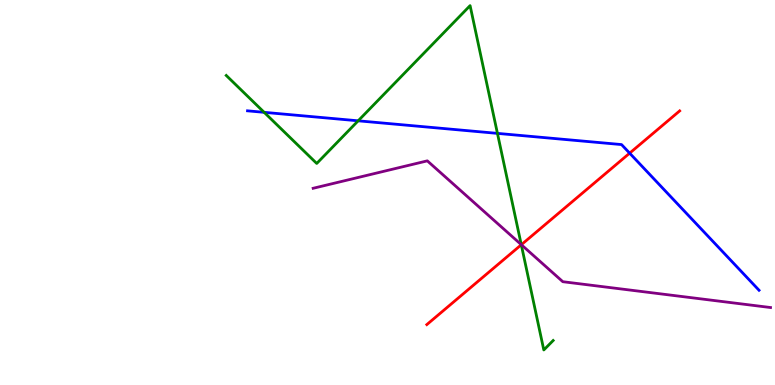[{'lines': ['blue', 'red'], 'intersections': [{'x': 8.12, 'y': 6.02}]}, {'lines': ['green', 'red'], 'intersections': [{'x': 6.73, 'y': 3.64}]}, {'lines': ['purple', 'red'], 'intersections': [{'x': 6.73, 'y': 3.64}]}, {'lines': ['blue', 'green'], 'intersections': [{'x': 3.41, 'y': 7.08}, {'x': 4.62, 'y': 6.86}, {'x': 6.42, 'y': 6.54}]}, {'lines': ['blue', 'purple'], 'intersections': []}, {'lines': ['green', 'purple'], 'intersections': [{'x': 6.73, 'y': 3.65}]}]